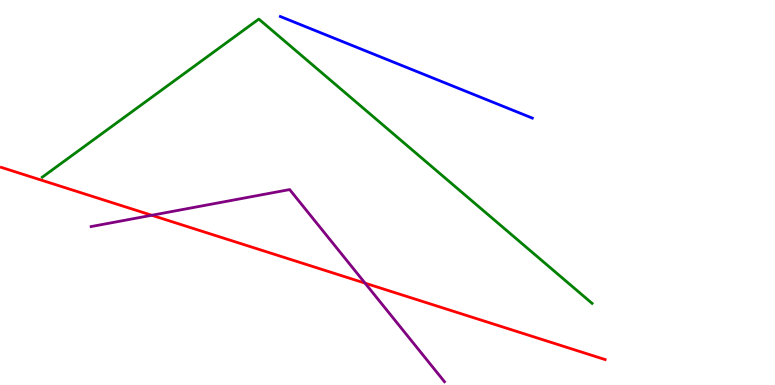[{'lines': ['blue', 'red'], 'intersections': []}, {'lines': ['green', 'red'], 'intersections': []}, {'lines': ['purple', 'red'], 'intersections': [{'x': 1.96, 'y': 4.41}, {'x': 4.71, 'y': 2.65}]}, {'lines': ['blue', 'green'], 'intersections': []}, {'lines': ['blue', 'purple'], 'intersections': []}, {'lines': ['green', 'purple'], 'intersections': []}]